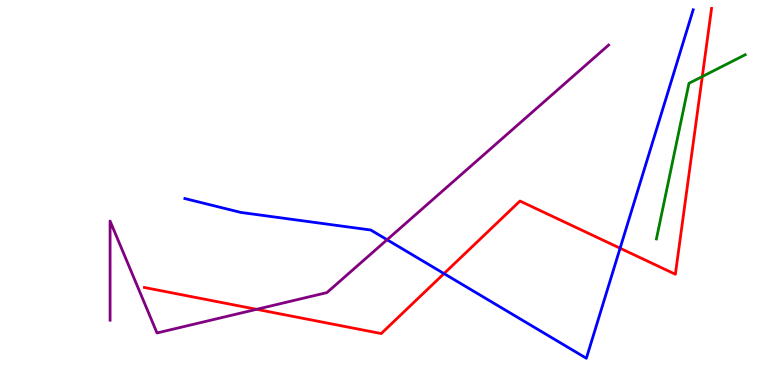[{'lines': ['blue', 'red'], 'intersections': [{'x': 5.73, 'y': 2.89}, {'x': 8.0, 'y': 3.55}]}, {'lines': ['green', 'red'], 'intersections': [{'x': 9.06, 'y': 8.01}]}, {'lines': ['purple', 'red'], 'intersections': [{'x': 3.31, 'y': 1.97}]}, {'lines': ['blue', 'green'], 'intersections': []}, {'lines': ['blue', 'purple'], 'intersections': [{'x': 4.99, 'y': 3.77}]}, {'lines': ['green', 'purple'], 'intersections': []}]